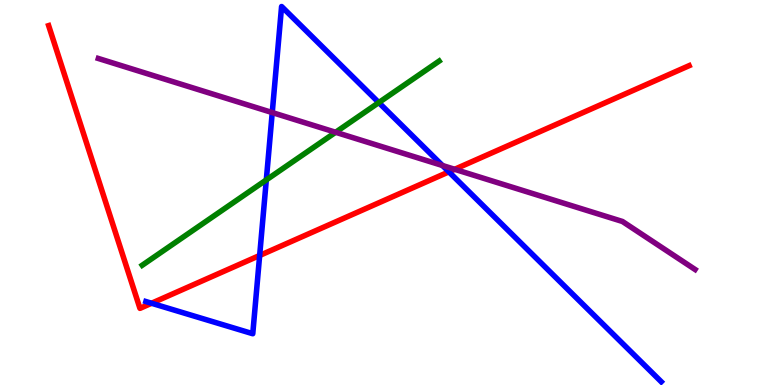[{'lines': ['blue', 'red'], 'intersections': [{'x': 1.96, 'y': 2.12}, {'x': 3.35, 'y': 3.36}, {'x': 5.79, 'y': 5.54}]}, {'lines': ['green', 'red'], 'intersections': []}, {'lines': ['purple', 'red'], 'intersections': [{'x': 5.87, 'y': 5.6}]}, {'lines': ['blue', 'green'], 'intersections': [{'x': 3.44, 'y': 5.33}, {'x': 4.89, 'y': 7.34}]}, {'lines': ['blue', 'purple'], 'intersections': [{'x': 3.51, 'y': 7.08}, {'x': 5.71, 'y': 5.7}]}, {'lines': ['green', 'purple'], 'intersections': [{'x': 4.33, 'y': 6.56}]}]